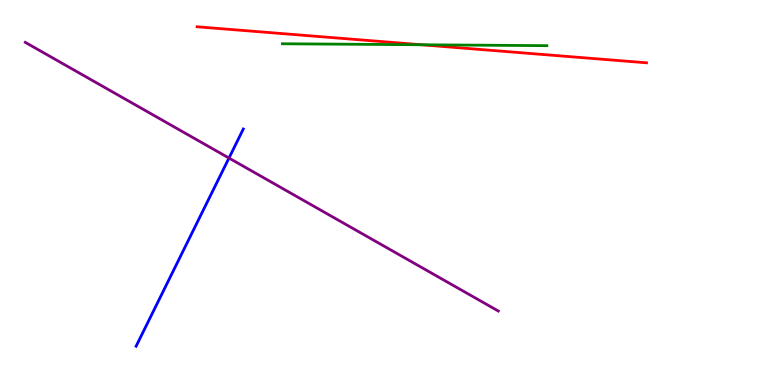[{'lines': ['blue', 'red'], 'intersections': []}, {'lines': ['green', 'red'], 'intersections': [{'x': 5.44, 'y': 8.84}]}, {'lines': ['purple', 'red'], 'intersections': []}, {'lines': ['blue', 'green'], 'intersections': []}, {'lines': ['blue', 'purple'], 'intersections': [{'x': 2.95, 'y': 5.89}]}, {'lines': ['green', 'purple'], 'intersections': []}]